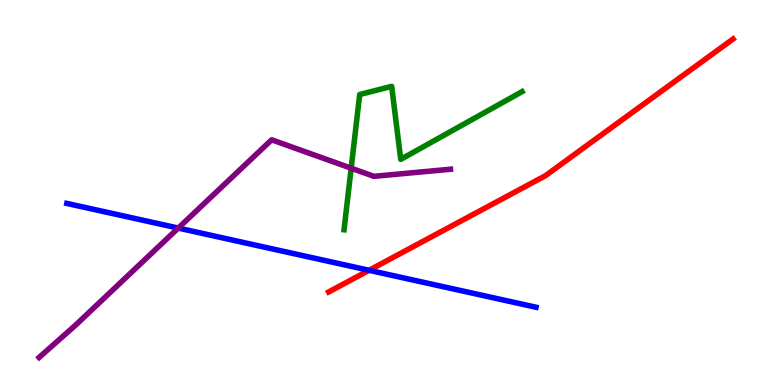[{'lines': ['blue', 'red'], 'intersections': [{'x': 4.76, 'y': 2.98}]}, {'lines': ['green', 'red'], 'intersections': []}, {'lines': ['purple', 'red'], 'intersections': []}, {'lines': ['blue', 'green'], 'intersections': []}, {'lines': ['blue', 'purple'], 'intersections': [{'x': 2.3, 'y': 4.08}]}, {'lines': ['green', 'purple'], 'intersections': [{'x': 4.53, 'y': 5.63}]}]